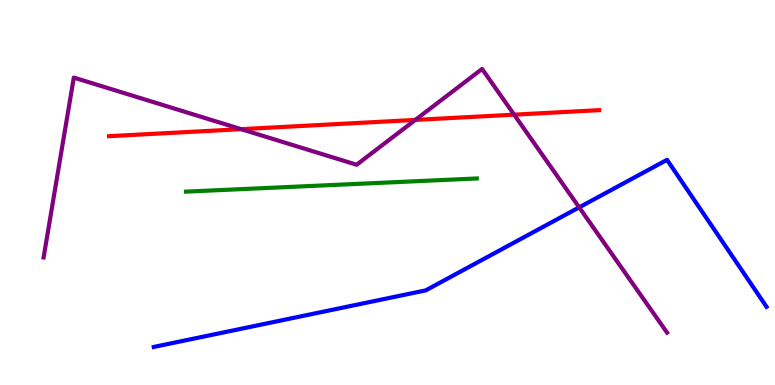[{'lines': ['blue', 'red'], 'intersections': []}, {'lines': ['green', 'red'], 'intersections': []}, {'lines': ['purple', 'red'], 'intersections': [{'x': 3.11, 'y': 6.65}, {'x': 5.36, 'y': 6.89}, {'x': 6.63, 'y': 7.02}]}, {'lines': ['blue', 'green'], 'intersections': []}, {'lines': ['blue', 'purple'], 'intersections': [{'x': 7.47, 'y': 4.61}]}, {'lines': ['green', 'purple'], 'intersections': []}]